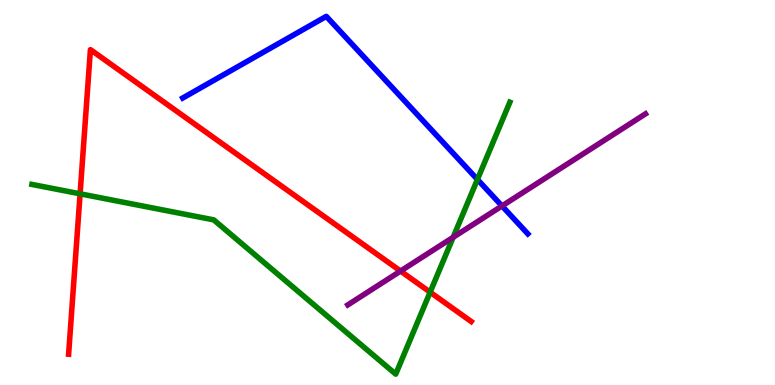[{'lines': ['blue', 'red'], 'intersections': []}, {'lines': ['green', 'red'], 'intersections': [{'x': 1.03, 'y': 4.97}, {'x': 5.55, 'y': 2.41}]}, {'lines': ['purple', 'red'], 'intersections': [{'x': 5.17, 'y': 2.96}]}, {'lines': ['blue', 'green'], 'intersections': [{'x': 6.16, 'y': 5.34}]}, {'lines': ['blue', 'purple'], 'intersections': [{'x': 6.48, 'y': 4.65}]}, {'lines': ['green', 'purple'], 'intersections': [{'x': 5.85, 'y': 3.84}]}]